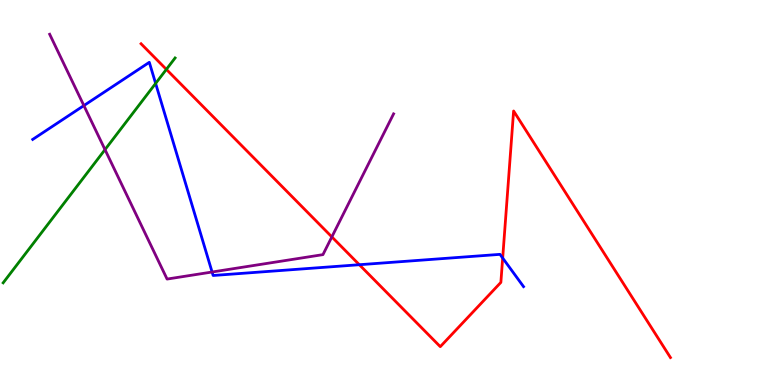[{'lines': ['blue', 'red'], 'intersections': [{'x': 4.64, 'y': 3.12}, {'x': 6.49, 'y': 3.3}]}, {'lines': ['green', 'red'], 'intersections': [{'x': 2.15, 'y': 8.2}]}, {'lines': ['purple', 'red'], 'intersections': [{'x': 4.28, 'y': 3.85}]}, {'lines': ['blue', 'green'], 'intersections': [{'x': 2.01, 'y': 7.83}]}, {'lines': ['blue', 'purple'], 'intersections': [{'x': 1.08, 'y': 7.26}, {'x': 2.74, 'y': 2.93}]}, {'lines': ['green', 'purple'], 'intersections': [{'x': 1.35, 'y': 6.11}]}]